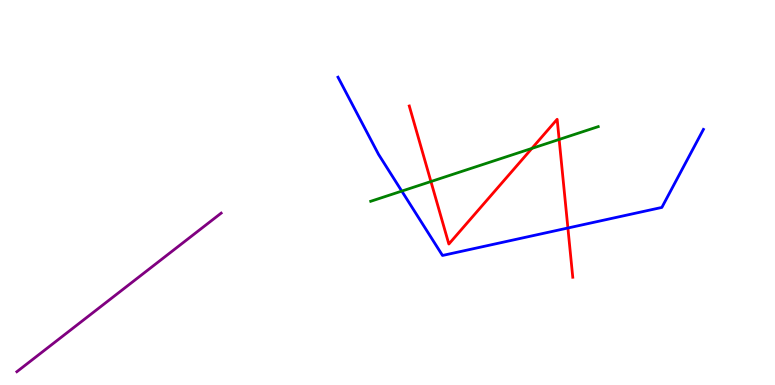[{'lines': ['blue', 'red'], 'intersections': [{'x': 7.33, 'y': 4.08}]}, {'lines': ['green', 'red'], 'intersections': [{'x': 5.56, 'y': 5.28}, {'x': 6.86, 'y': 6.15}, {'x': 7.21, 'y': 6.38}]}, {'lines': ['purple', 'red'], 'intersections': []}, {'lines': ['blue', 'green'], 'intersections': [{'x': 5.18, 'y': 5.04}]}, {'lines': ['blue', 'purple'], 'intersections': []}, {'lines': ['green', 'purple'], 'intersections': []}]